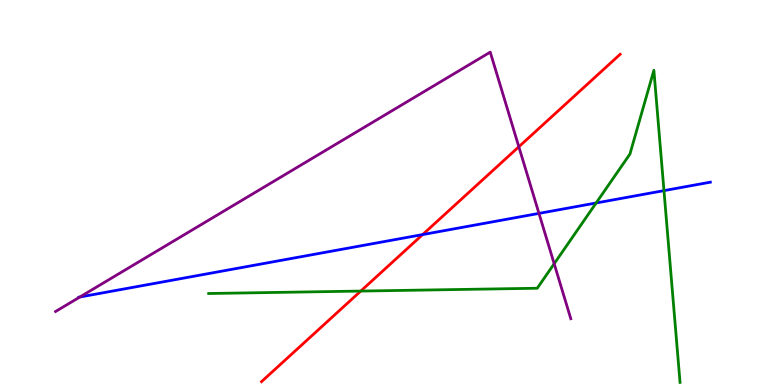[{'lines': ['blue', 'red'], 'intersections': [{'x': 5.45, 'y': 3.91}]}, {'lines': ['green', 'red'], 'intersections': [{'x': 4.65, 'y': 2.44}]}, {'lines': ['purple', 'red'], 'intersections': [{'x': 6.69, 'y': 6.19}]}, {'lines': ['blue', 'green'], 'intersections': [{'x': 7.69, 'y': 4.73}, {'x': 8.57, 'y': 5.05}]}, {'lines': ['blue', 'purple'], 'intersections': [{'x': 1.03, 'y': 2.29}, {'x': 6.95, 'y': 4.46}]}, {'lines': ['green', 'purple'], 'intersections': [{'x': 7.15, 'y': 3.15}]}]